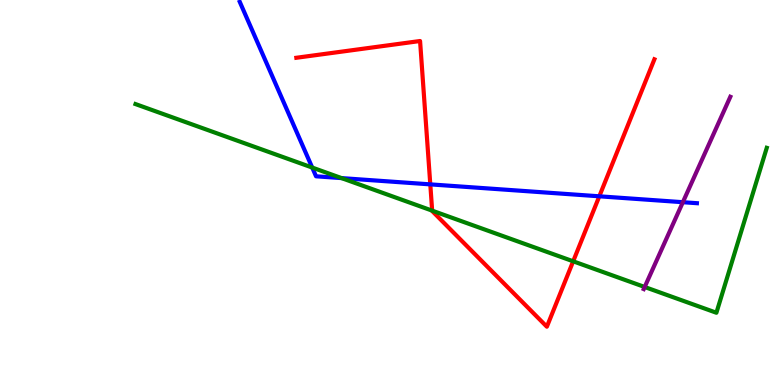[{'lines': ['blue', 'red'], 'intersections': [{'x': 5.55, 'y': 5.21}, {'x': 7.73, 'y': 4.9}]}, {'lines': ['green', 'red'], 'intersections': [{'x': 5.58, 'y': 4.53}, {'x': 7.4, 'y': 3.21}]}, {'lines': ['purple', 'red'], 'intersections': []}, {'lines': ['blue', 'green'], 'intersections': [{'x': 4.03, 'y': 5.65}, {'x': 4.41, 'y': 5.37}]}, {'lines': ['blue', 'purple'], 'intersections': [{'x': 8.81, 'y': 4.75}]}, {'lines': ['green', 'purple'], 'intersections': [{'x': 8.32, 'y': 2.55}]}]